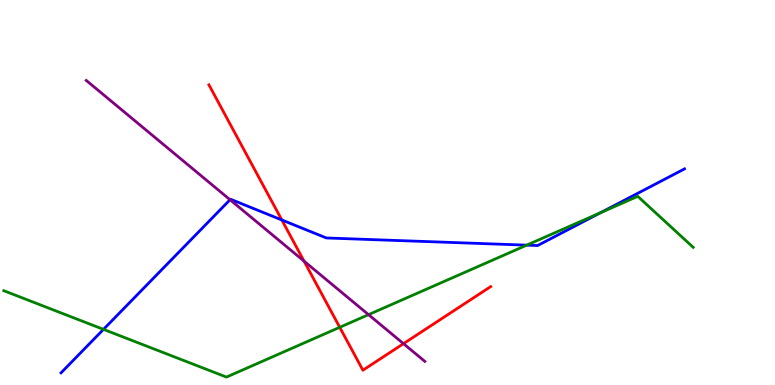[{'lines': ['blue', 'red'], 'intersections': [{'x': 3.64, 'y': 4.29}]}, {'lines': ['green', 'red'], 'intersections': [{'x': 4.38, 'y': 1.5}]}, {'lines': ['purple', 'red'], 'intersections': [{'x': 3.92, 'y': 3.22}, {'x': 5.21, 'y': 1.07}]}, {'lines': ['blue', 'green'], 'intersections': [{'x': 1.34, 'y': 1.44}, {'x': 6.8, 'y': 3.63}, {'x': 7.75, 'y': 4.48}]}, {'lines': ['blue', 'purple'], 'intersections': [{'x': 2.97, 'y': 4.81}]}, {'lines': ['green', 'purple'], 'intersections': [{'x': 4.76, 'y': 1.83}]}]